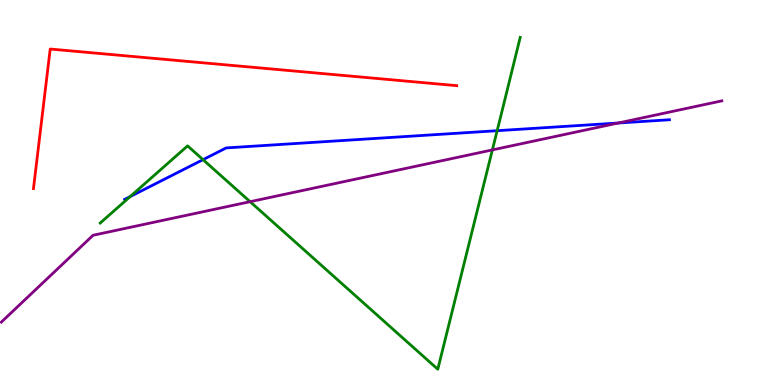[{'lines': ['blue', 'red'], 'intersections': []}, {'lines': ['green', 'red'], 'intersections': []}, {'lines': ['purple', 'red'], 'intersections': []}, {'lines': ['blue', 'green'], 'intersections': [{'x': 1.68, 'y': 4.89}, {'x': 2.62, 'y': 5.85}, {'x': 6.41, 'y': 6.61}]}, {'lines': ['blue', 'purple'], 'intersections': [{'x': 7.98, 'y': 6.8}]}, {'lines': ['green', 'purple'], 'intersections': [{'x': 3.23, 'y': 4.76}, {'x': 6.35, 'y': 6.11}]}]